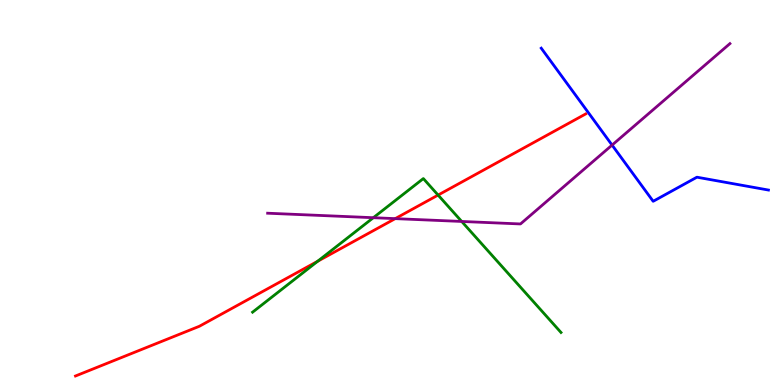[{'lines': ['blue', 'red'], 'intersections': []}, {'lines': ['green', 'red'], 'intersections': [{'x': 4.1, 'y': 3.21}, {'x': 5.65, 'y': 4.93}]}, {'lines': ['purple', 'red'], 'intersections': [{'x': 5.1, 'y': 4.32}]}, {'lines': ['blue', 'green'], 'intersections': []}, {'lines': ['blue', 'purple'], 'intersections': [{'x': 7.9, 'y': 6.23}]}, {'lines': ['green', 'purple'], 'intersections': [{'x': 4.82, 'y': 4.35}, {'x': 5.96, 'y': 4.25}]}]